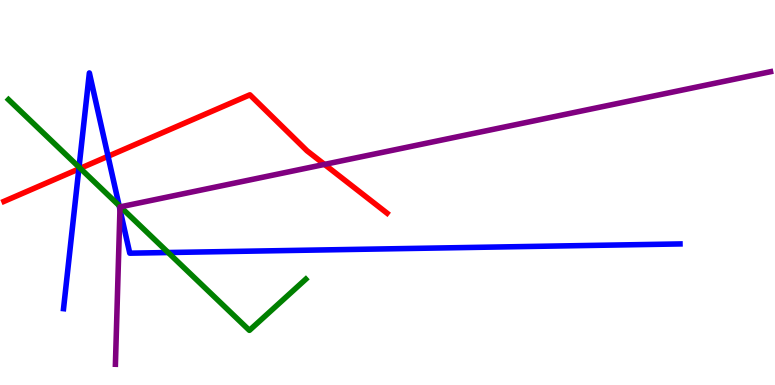[{'lines': ['blue', 'red'], 'intersections': [{'x': 1.02, 'y': 5.61}, {'x': 1.39, 'y': 5.94}]}, {'lines': ['green', 'red'], 'intersections': [{'x': 1.04, 'y': 5.63}]}, {'lines': ['purple', 'red'], 'intersections': [{'x': 4.19, 'y': 5.73}]}, {'lines': ['blue', 'green'], 'intersections': [{'x': 1.02, 'y': 5.66}, {'x': 1.54, 'y': 4.66}, {'x': 2.17, 'y': 3.44}]}, {'lines': ['blue', 'purple'], 'intersections': [{'x': 1.55, 'y': 4.56}]}, {'lines': ['green', 'purple'], 'intersections': [{'x': 1.55, 'y': 4.63}]}]